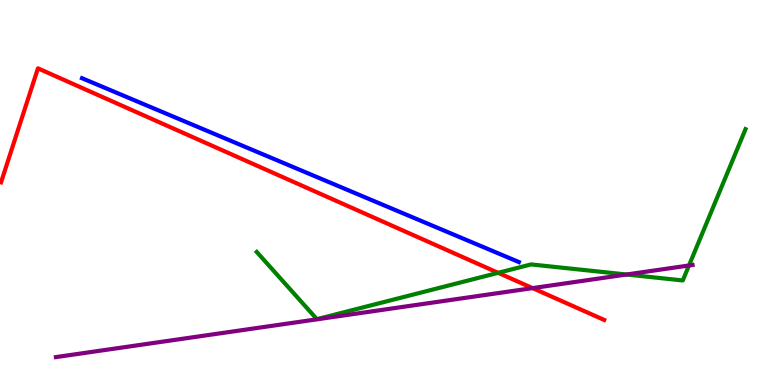[{'lines': ['blue', 'red'], 'intersections': []}, {'lines': ['green', 'red'], 'intersections': [{'x': 6.43, 'y': 2.91}]}, {'lines': ['purple', 'red'], 'intersections': [{'x': 6.87, 'y': 2.52}]}, {'lines': ['blue', 'green'], 'intersections': []}, {'lines': ['blue', 'purple'], 'intersections': []}, {'lines': ['green', 'purple'], 'intersections': [{'x': 8.08, 'y': 2.87}, {'x': 8.89, 'y': 3.1}]}]